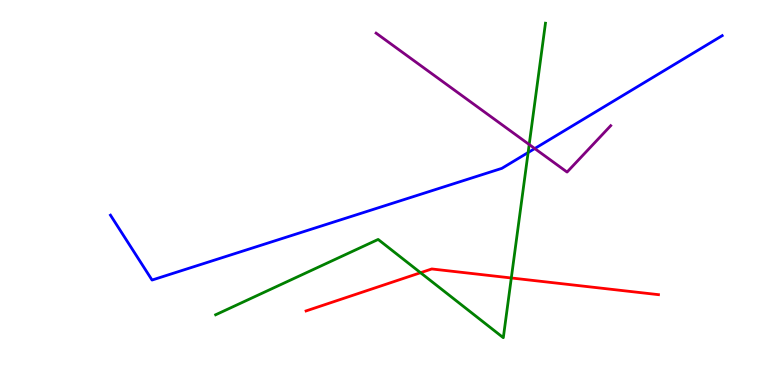[{'lines': ['blue', 'red'], 'intersections': []}, {'lines': ['green', 'red'], 'intersections': [{'x': 5.43, 'y': 2.92}, {'x': 6.6, 'y': 2.78}]}, {'lines': ['purple', 'red'], 'intersections': []}, {'lines': ['blue', 'green'], 'intersections': [{'x': 6.81, 'y': 6.04}]}, {'lines': ['blue', 'purple'], 'intersections': [{'x': 6.9, 'y': 6.14}]}, {'lines': ['green', 'purple'], 'intersections': [{'x': 6.83, 'y': 6.25}]}]